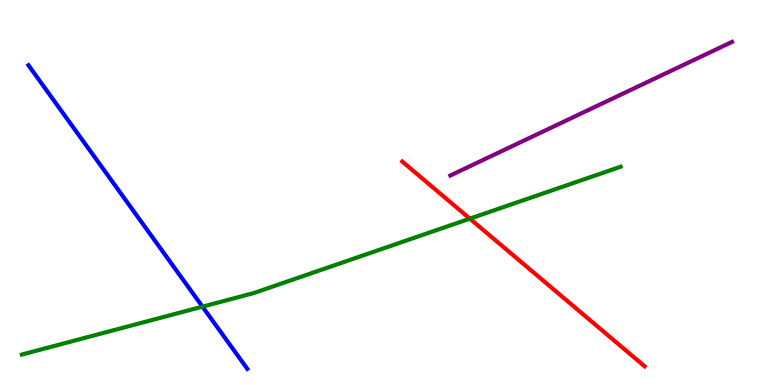[{'lines': ['blue', 'red'], 'intersections': []}, {'lines': ['green', 'red'], 'intersections': [{'x': 6.06, 'y': 4.32}]}, {'lines': ['purple', 'red'], 'intersections': []}, {'lines': ['blue', 'green'], 'intersections': [{'x': 2.61, 'y': 2.03}]}, {'lines': ['blue', 'purple'], 'intersections': []}, {'lines': ['green', 'purple'], 'intersections': []}]